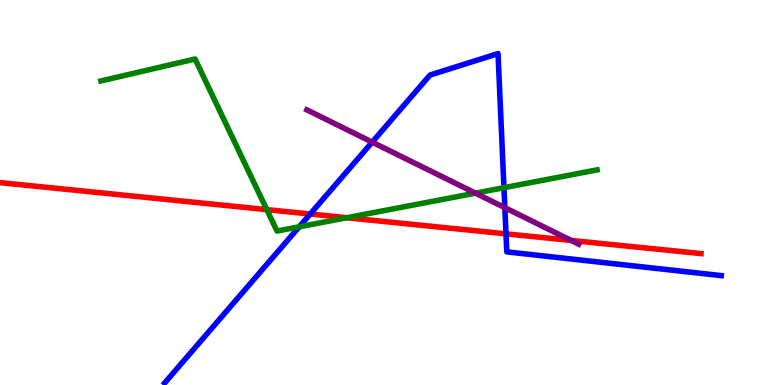[{'lines': ['blue', 'red'], 'intersections': [{'x': 4.0, 'y': 4.44}, {'x': 6.53, 'y': 3.93}]}, {'lines': ['green', 'red'], 'intersections': [{'x': 3.44, 'y': 4.56}, {'x': 4.47, 'y': 4.34}]}, {'lines': ['purple', 'red'], 'intersections': [{'x': 7.37, 'y': 3.75}]}, {'lines': ['blue', 'green'], 'intersections': [{'x': 3.86, 'y': 4.11}, {'x': 6.5, 'y': 5.12}]}, {'lines': ['blue', 'purple'], 'intersections': [{'x': 4.8, 'y': 6.31}, {'x': 6.51, 'y': 4.61}]}, {'lines': ['green', 'purple'], 'intersections': [{'x': 6.13, 'y': 4.98}]}]